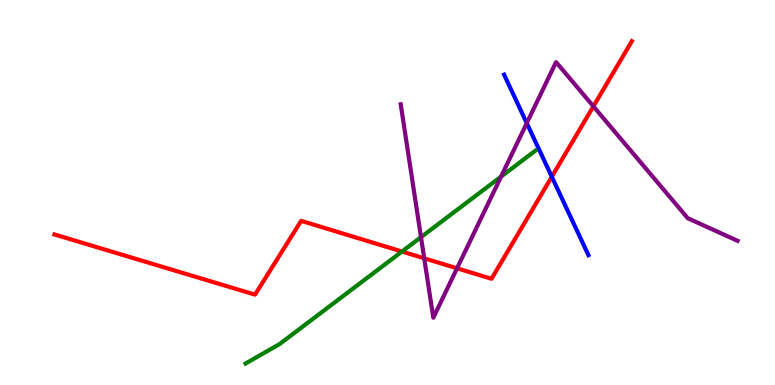[{'lines': ['blue', 'red'], 'intersections': [{'x': 7.12, 'y': 5.41}]}, {'lines': ['green', 'red'], 'intersections': [{'x': 5.19, 'y': 3.47}]}, {'lines': ['purple', 'red'], 'intersections': [{'x': 5.47, 'y': 3.29}, {'x': 5.9, 'y': 3.03}, {'x': 7.66, 'y': 7.24}]}, {'lines': ['blue', 'green'], 'intersections': []}, {'lines': ['blue', 'purple'], 'intersections': [{'x': 6.8, 'y': 6.8}]}, {'lines': ['green', 'purple'], 'intersections': [{'x': 5.43, 'y': 3.84}, {'x': 6.47, 'y': 5.41}]}]